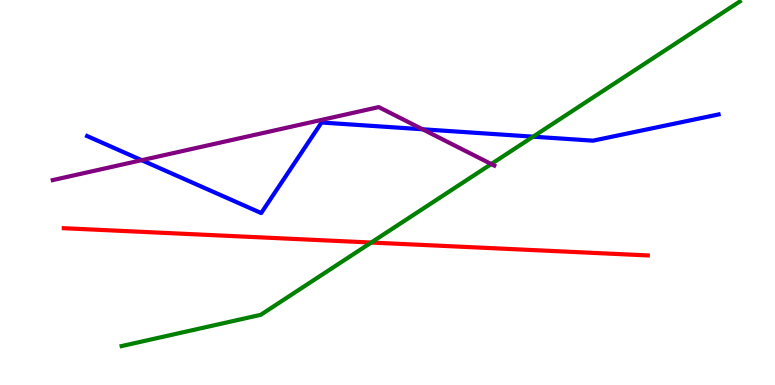[{'lines': ['blue', 'red'], 'intersections': []}, {'lines': ['green', 'red'], 'intersections': [{'x': 4.79, 'y': 3.7}]}, {'lines': ['purple', 'red'], 'intersections': []}, {'lines': ['blue', 'green'], 'intersections': [{'x': 6.88, 'y': 6.45}]}, {'lines': ['blue', 'purple'], 'intersections': [{'x': 1.83, 'y': 5.84}, {'x': 5.45, 'y': 6.64}]}, {'lines': ['green', 'purple'], 'intersections': [{'x': 6.34, 'y': 5.74}]}]